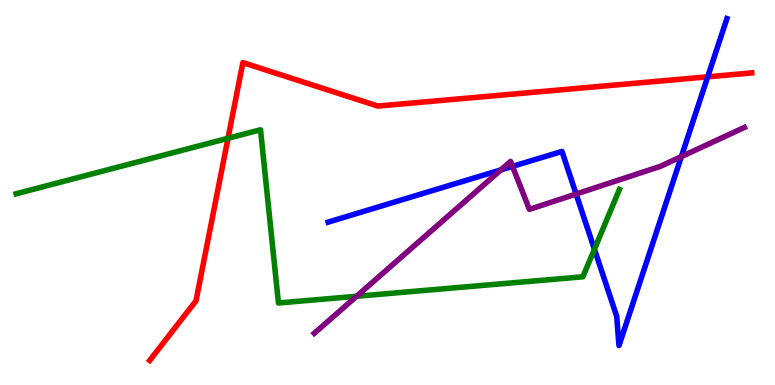[{'lines': ['blue', 'red'], 'intersections': [{'x': 9.13, 'y': 8.0}]}, {'lines': ['green', 'red'], 'intersections': [{'x': 2.94, 'y': 6.41}]}, {'lines': ['purple', 'red'], 'intersections': []}, {'lines': ['blue', 'green'], 'intersections': [{'x': 7.67, 'y': 3.53}]}, {'lines': ['blue', 'purple'], 'intersections': [{'x': 6.46, 'y': 5.59}, {'x': 6.61, 'y': 5.68}, {'x': 7.43, 'y': 4.96}, {'x': 8.79, 'y': 5.93}]}, {'lines': ['green', 'purple'], 'intersections': [{'x': 4.6, 'y': 2.3}]}]